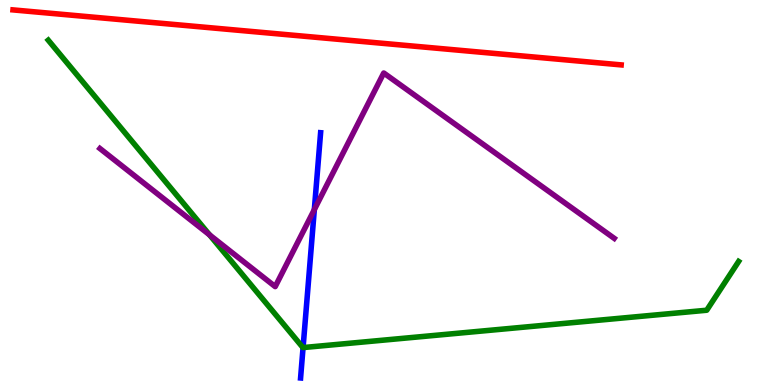[{'lines': ['blue', 'red'], 'intersections': []}, {'lines': ['green', 'red'], 'intersections': []}, {'lines': ['purple', 'red'], 'intersections': []}, {'lines': ['blue', 'green'], 'intersections': [{'x': 3.91, 'y': 0.972}]}, {'lines': ['blue', 'purple'], 'intersections': [{'x': 4.06, 'y': 4.56}]}, {'lines': ['green', 'purple'], 'intersections': [{'x': 2.7, 'y': 3.9}]}]